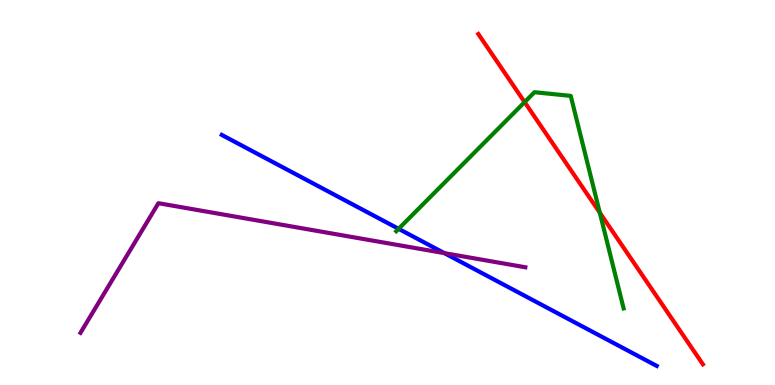[{'lines': ['blue', 'red'], 'intersections': []}, {'lines': ['green', 'red'], 'intersections': [{'x': 6.77, 'y': 7.35}, {'x': 7.74, 'y': 4.48}]}, {'lines': ['purple', 'red'], 'intersections': []}, {'lines': ['blue', 'green'], 'intersections': [{'x': 5.14, 'y': 4.06}]}, {'lines': ['blue', 'purple'], 'intersections': [{'x': 5.73, 'y': 3.43}]}, {'lines': ['green', 'purple'], 'intersections': []}]